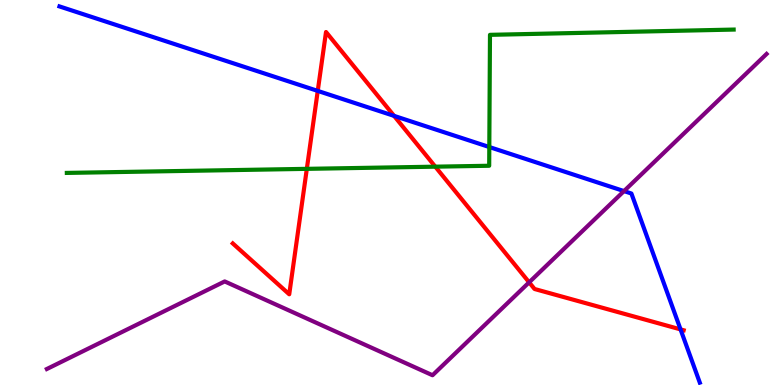[{'lines': ['blue', 'red'], 'intersections': [{'x': 4.1, 'y': 7.64}, {'x': 5.08, 'y': 6.99}, {'x': 8.78, 'y': 1.44}]}, {'lines': ['green', 'red'], 'intersections': [{'x': 3.96, 'y': 5.61}, {'x': 5.62, 'y': 5.67}]}, {'lines': ['purple', 'red'], 'intersections': [{'x': 6.83, 'y': 2.67}]}, {'lines': ['blue', 'green'], 'intersections': [{'x': 6.31, 'y': 6.18}]}, {'lines': ['blue', 'purple'], 'intersections': [{'x': 8.05, 'y': 5.04}]}, {'lines': ['green', 'purple'], 'intersections': []}]